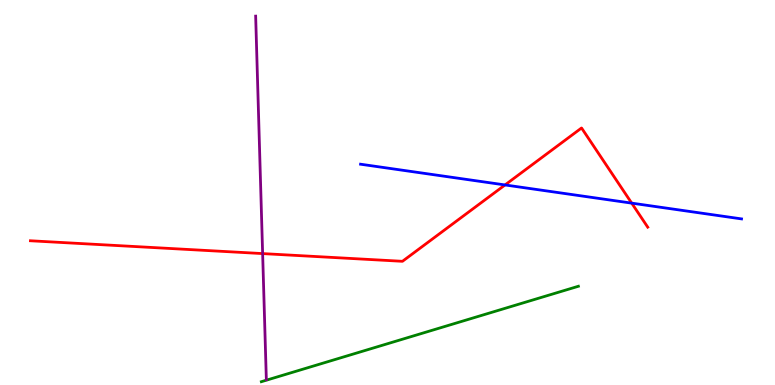[{'lines': ['blue', 'red'], 'intersections': [{'x': 6.52, 'y': 5.2}, {'x': 8.15, 'y': 4.72}]}, {'lines': ['green', 'red'], 'intersections': []}, {'lines': ['purple', 'red'], 'intersections': [{'x': 3.39, 'y': 3.41}]}, {'lines': ['blue', 'green'], 'intersections': []}, {'lines': ['blue', 'purple'], 'intersections': []}, {'lines': ['green', 'purple'], 'intersections': []}]